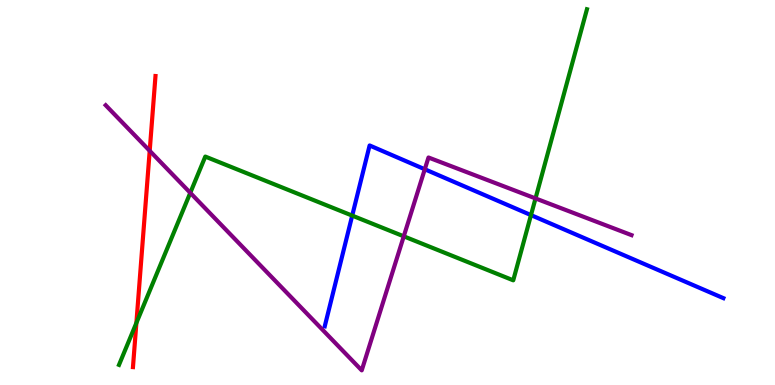[{'lines': ['blue', 'red'], 'intersections': []}, {'lines': ['green', 'red'], 'intersections': [{'x': 1.76, 'y': 1.61}]}, {'lines': ['purple', 'red'], 'intersections': [{'x': 1.93, 'y': 6.08}]}, {'lines': ['blue', 'green'], 'intersections': [{'x': 4.54, 'y': 4.4}, {'x': 6.85, 'y': 4.41}]}, {'lines': ['blue', 'purple'], 'intersections': [{'x': 5.48, 'y': 5.6}]}, {'lines': ['green', 'purple'], 'intersections': [{'x': 2.46, 'y': 4.99}, {'x': 5.21, 'y': 3.86}, {'x': 6.91, 'y': 4.85}]}]